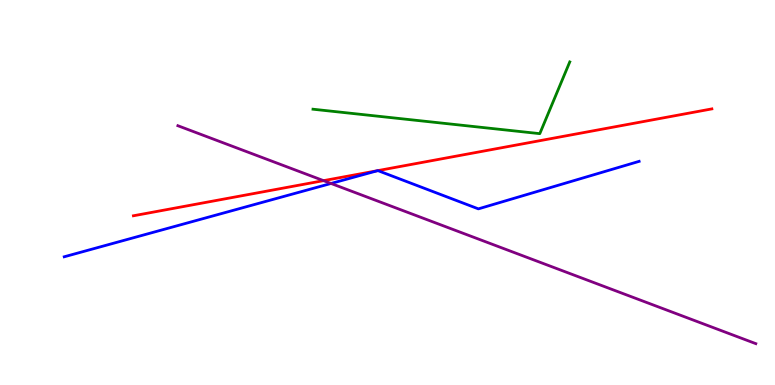[{'lines': ['blue', 'red'], 'intersections': [{'x': 4.87, 'y': 5.57}, {'x': 4.88, 'y': 5.57}]}, {'lines': ['green', 'red'], 'intersections': []}, {'lines': ['purple', 'red'], 'intersections': [{'x': 4.17, 'y': 5.31}]}, {'lines': ['blue', 'green'], 'intersections': []}, {'lines': ['blue', 'purple'], 'intersections': [{'x': 4.27, 'y': 5.23}]}, {'lines': ['green', 'purple'], 'intersections': []}]